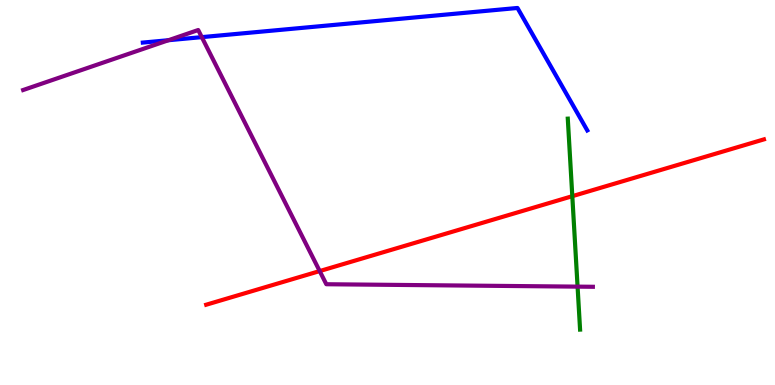[{'lines': ['blue', 'red'], 'intersections': []}, {'lines': ['green', 'red'], 'intersections': [{'x': 7.38, 'y': 4.9}]}, {'lines': ['purple', 'red'], 'intersections': [{'x': 4.13, 'y': 2.96}]}, {'lines': ['blue', 'green'], 'intersections': []}, {'lines': ['blue', 'purple'], 'intersections': [{'x': 2.17, 'y': 8.96}, {'x': 2.6, 'y': 9.04}]}, {'lines': ['green', 'purple'], 'intersections': [{'x': 7.45, 'y': 2.55}]}]